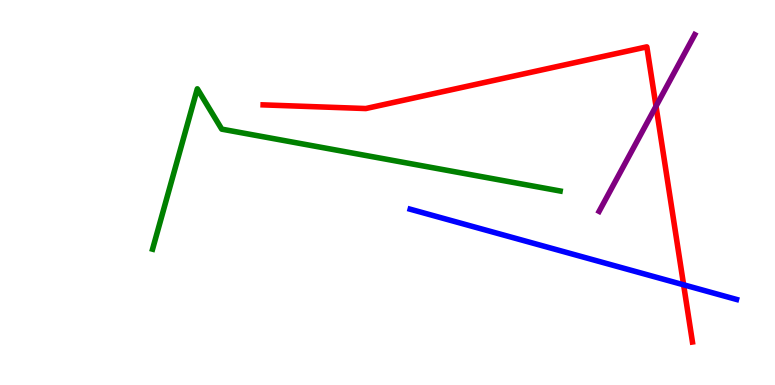[{'lines': ['blue', 'red'], 'intersections': [{'x': 8.82, 'y': 2.6}]}, {'lines': ['green', 'red'], 'intersections': []}, {'lines': ['purple', 'red'], 'intersections': [{'x': 8.46, 'y': 7.24}]}, {'lines': ['blue', 'green'], 'intersections': []}, {'lines': ['blue', 'purple'], 'intersections': []}, {'lines': ['green', 'purple'], 'intersections': []}]